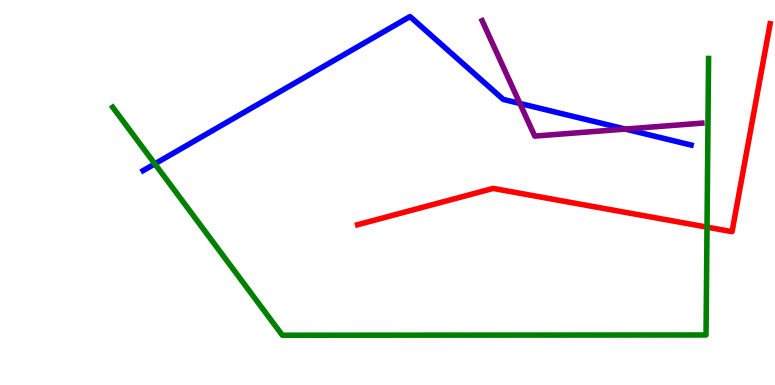[{'lines': ['blue', 'red'], 'intersections': []}, {'lines': ['green', 'red'], 'intersections': [{'x': 9.12, 'y': 4.1}]}, {'lines': ['purple', 'red'], 'intersections': []}, {'lines': ['blue', 'green'], 'intersections': [{'x': 2.0, 'y': 5.74}]}, {'lines': ['blue', 'purple'], 'intersections': [{'x': 6.71, 'y': 7.31}, {'x': 8.07, 'y': 6.65}]}, {'lines': ['green', 'purple'], 'intersections': []}]